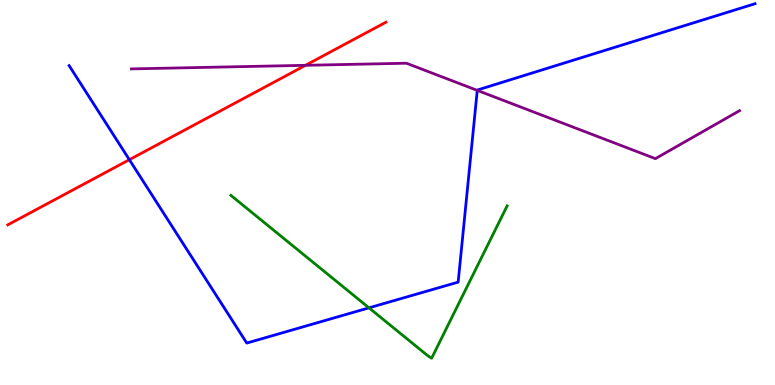[{'lines': ['blue', 'red'], 'intersections': [{'x': 1.67, 'y': 5.85}]}, {'lines': ['green', 'red'], 'intersections': []}, {'lines': ['purple', 'red'], 'intersections': [{'x': 3.94, 'y': 8.3}]}, {'lines': ['blue', 'green'], 'intersections': [{'x': 4.76, 'y': 2.0}]}, {'lines': ['blue', 'purple'], 'intersections': [{'x': 6.16, 'y': 7.65}]}, {'lines': ['green', 'purple'], 'intersections': []}]